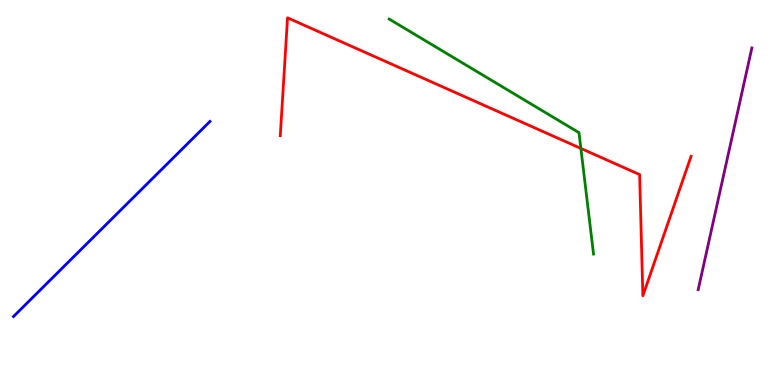[{'lines': ['blue', 'red'], 'intersections': []}, {'lines': ['green', 'red'], 'intersections': [{'x': 7.5, 'y': 6.14}]}, {'lines': ['purple', 'red'], 'intersections': []}, {'lines': ['blue', 'green'], 'intersections': []}, {'lines': ['blue', 'purple'], 'intersections': []}, {'lines': ['green', 'purple'], 'intersections': []}]